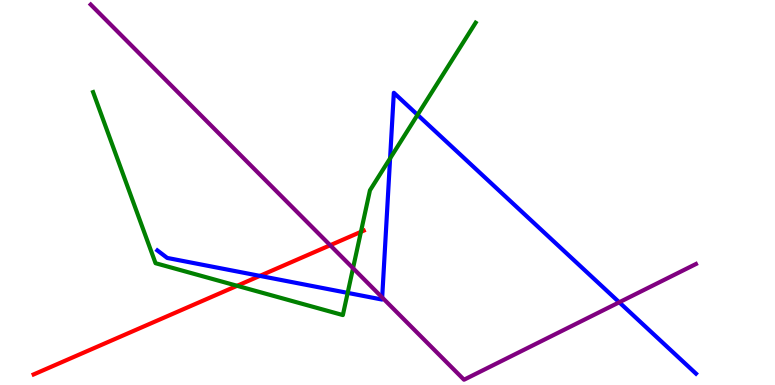[{'lines': ['blue', 'red'], 'intersections': [{'x': 3.35, 'y': 2.83}]}, {'lines': ['green', 'red'], 'intersections': [{'x': 3.06, 'y': 2.58}, {'x': 4.66, 'y': 3.98}]}, {'lines': ['purple', 'red'], 'intersections': [{'x': 4.26, 'y': 3.63}]}, {'lines': ['blue', 'green'], 'intersections': [{'x': 4.49, 'y': 2.39}, {'x': 5.03, 'y': 5.89}, {'x': 5.39, 'y': 7.02}]}, {'lines': ['blue', 'purple'], 'intersections': [{'x': 4.93, 'y': 2.27}, {'x': 7.99, 'y': 2.15}]}, {'lines': ['green', 'purple'], 'intersections': [{'x': 4.56, 'y': 3.03}]}]